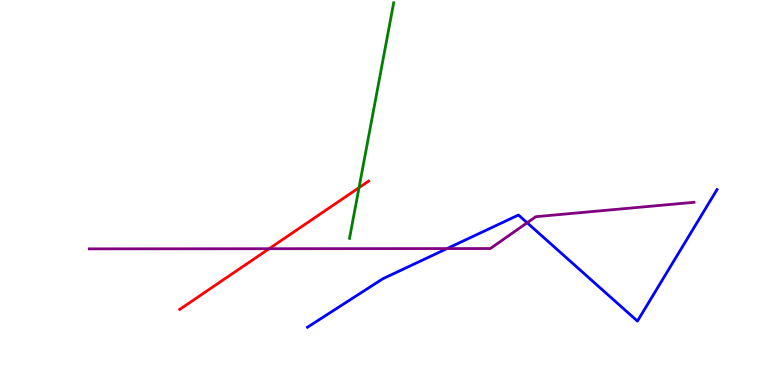[{'lines': ['blue', 'red'], 'intersections': []}, {'lines': ['green', 'red'], 'intersections': [{'x': 4.63, 'y': 5.13}]}, {'lines': ['purple', 'red'], 'intersections': [{'x': 3.47, 'y': 3.54}]}, {'lines': ['blue', 'green'], 'intersections': []}, {'lines': ['blue', 'purple'], 'intersections': [{'x': 5.77, 'y': 3.54}, {'x': 6.8, 'y': 4.21}]}, {'lines': ['green', 'purple'], 'intersections': []}]